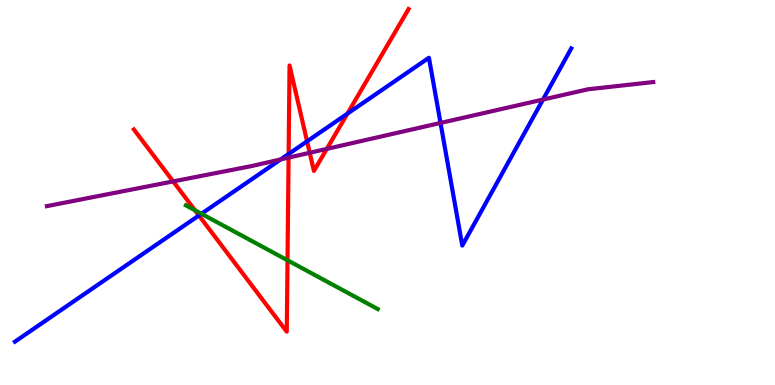[{'lines': ['blue', 'red'], 'intersections': [{'x': 2.57, 'y': 4.4}, {'x': 3.72, 'y': 6.0}, {'x': 3.96, 'y': 6.33}, {'x': 4.48, 'y': 7.05}]}, {'lines': ['green', 'red'], 'intersections': [{'x': 2.52, 'y': 4.54}, {'x': 3.71, 'y': 3.24}]}, {'lines': ['purple', 'red'], 'intersections': [{'x': 2.23, 'y': 5.29}, {'x': 3.72, 'y': 5.91}, {'x': 4.0, 'y': 6.03}, {'x': 4.22, 'y': 6.13}]}, {'lines': ['blue', 'green'], 'intersections': [{'x': 2.6, 'y': 4.45}]}, {'lines': ['blue', 'purple'], 'intersections': [{'x': 3.62, 'y': 5.86}, {'x': 5.68, 'y': 6.81}, {'x': 7.01, 'y': 7.41}]}, {'lines': ['green', 'purple'], 'intersections': []}]